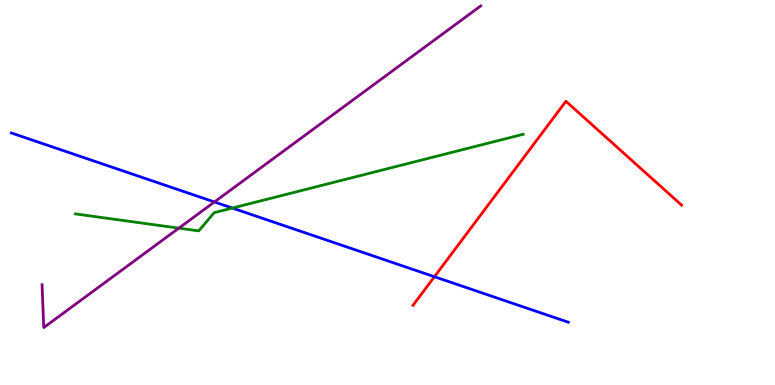[{'lines': ['blue', 'red'], 'intersections': [{'x': 5.61, 'y': 2.81}]}, {'lines': ['green', 'red'], 'intersections': []}, {'lines': ['purple', 'red'], 'intersections': []}, {'lines': ['blue', 'green'], 'intersections': [{'x': 3.0, 'y': 4.6}]}, {'lines': ['blue', 'purple'], 'intersections': [{'x': 2.77, 'y': 4.75}]}, {'lines': ['green', 'purple'], 'intersections': [{'x': 2.31, 'y': 4.07}]}]